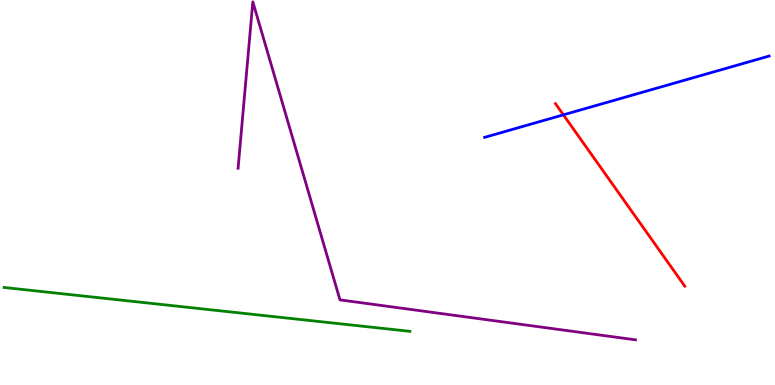[{'lines': ['blue', 'red'], 'intersections': [{'x': 7.27, 'y': 7.02}]}, {'lines': ['green', 'red'], 'intersections': []}, {'lines': ['purple', 'red'], 'intersections': []}, {'lines': ['blue', 'green'], 'intersections': []}, {'lines': ['blue', 'purple'], 'intersections': []}, {'lines': ['green', 'purple'], 'intersections': []}]